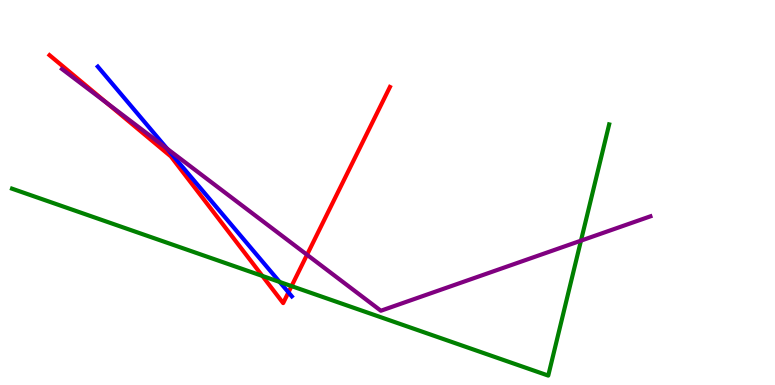[{'lines': ['blue', 'red'], 'intersections': [{'x': 3.72, 'y': 2.41}]}, {'lines': ['green', 'red'], 'intersections': [{'x': 3.39, 'y': 2.83}, {'x': 3.76, 'y': 2.57}]}, {'lines': ['purple', 'red'], 'intersections': [{'x': 1.38, 'y': 7.32}, {'x': 3.96, 'y': 3.38}]}, {'lines': ['blue', 'green'], 'intersections': [{'x': 3.61, 'y': 2.68}]}, {'lines': ['blue', 'purple'], 'intersections': [{'x': 2.16, 'y': 6.14}]}, {'lines': ['green', 'purple'], 'intersections': [{'x': 7.5, 'y': 3.75}]}]